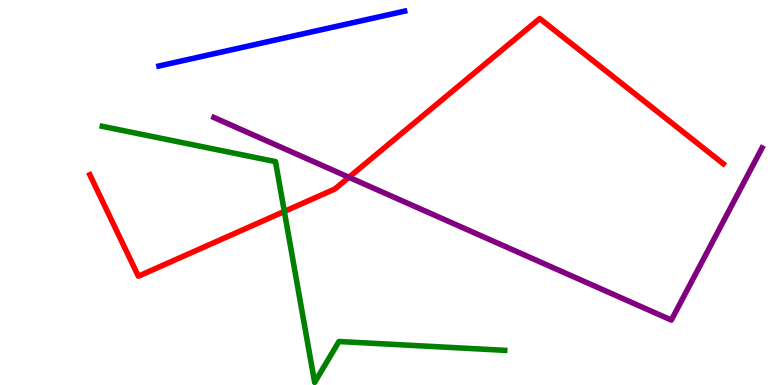[{'lines': ['blue', 'red'], 'intersections': []}, {'lines': ['green', 'red'], 'intersections': [{'x': 3.67, 'y': 4.51}]}, {'lines': ['purple', 'red'], 'intersections': [{'x': 4.5, 'y': 5.4}]}, {'lines': ['blue', 'green'], 'intersections': []}, {'lines': ['blue', 'purple'], 'intersections': []}, {'lines': ['green', 'purple'], 'intersections': []}]